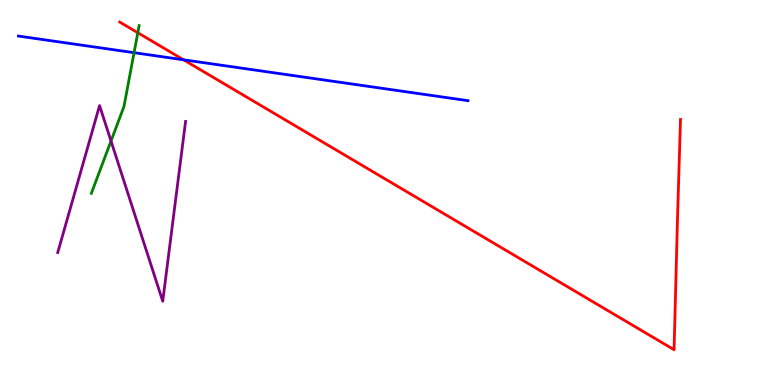[{'lines': ['blue', 'red'], 'intersections': [{'x': 2.37, 'y': 8.45}]}, {'lines': ['green', 'red'], 'intersections': [{'x': 1.78, 'y': 9.15}]}, {'lines': ['purple', 'red'], 'intersections': []}, {'lines': ['blue', 'green'], 'intersections': [{'x': 1.73, 'y': 8.63}]}, {'lines': ['blue', 'purple'], 'intersections': []}, {'lines': ['green', 'purple'], 'intersections': [{'x': 1.43, 'y': 6.34}]}]